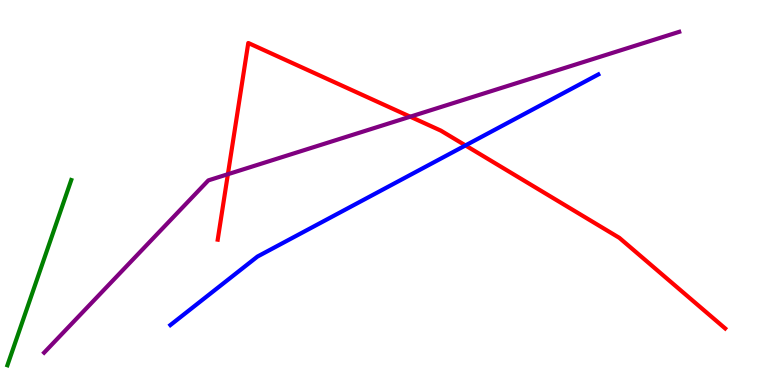[{'lines': ['blue', 'red'], 'intersections': [{'x': 6.01, 'y': 6.22}]}, {'lines': ['green', 'red'], 'intersections': []}, {'lines': ['purple', 'red'], 'intersections': [{'x': 2.94, 'y': 5.48}, {'x': 5.29, 'y': 6.97}]}, {'lines': ['blue', 'green'], 'intersections': []}, {'lines': ['blue', 'purple'], 'intersections': []}, {'lines': ['green', 'purple'], 'intersections': []}]